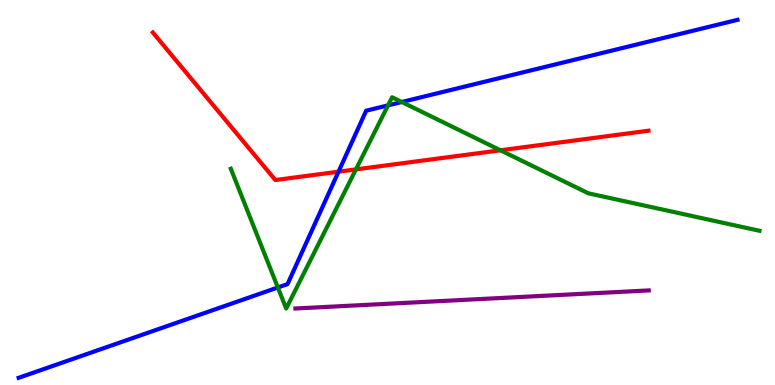[{'lines': ['blue', 'red'], 'intersections': [{'x': 4.37, 'y': 5.54}]}, {'lines': ['green', 'red'], 'intersections': [{'x': 4.59, 'y': 5.6}, {'x': 6.46, 'y': 6.1}]}, {'lines': ['purple', 'red'], 'intersections': []}, {'lines': ['blue', 'green'], 'intersections': [{'x': 3.59, 'y': 2.53}, {'x': 5.01, 'y': 7.26}, {'x': 5.18, 'y': 7.35}]}, {'lines': ['blue', 'purple'], 'intersections': []}, {'lines': ['green', 'purple'], 'intersections': []}]